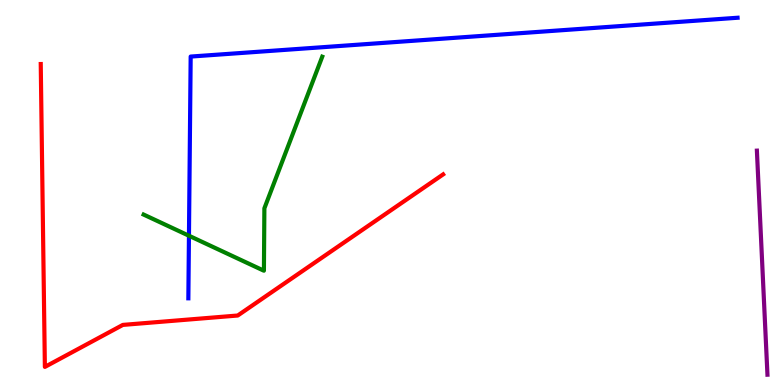[{'lines': ['blue', 'red'], 'intersections': []}, {'lines': ['green', 'red'], 'intersections': []}, {'lines': ['purple', 'red'], 'intersections': []}, {'lines': ['blue', 'green'], 'intersections': [{'x': 2.44, 'y': 3.88}]}, {'lines': ['blue', 'purple'], 'intersections': []}, {'lines': ['green', 'purple'], 'intersections': []}]